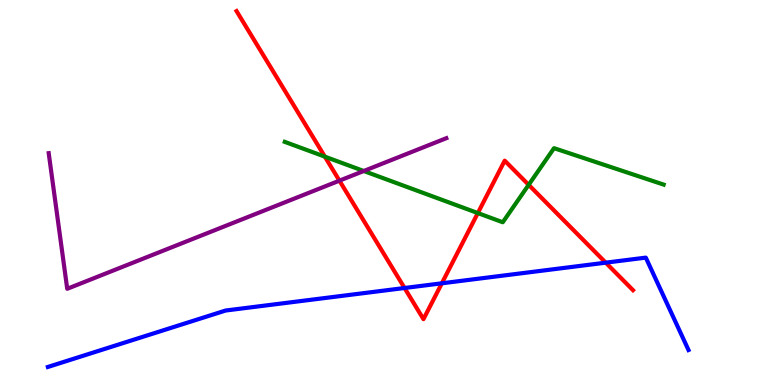[{'lines': ['blue', 'red'], 'intersections': [{'x': 5.22, 'y': 2.52}, {'x': 5.7, 'y': 2.64}, {'x': 7.82, 'y': 3.18}]}, {'lines': ['green', 'red'], 'intersections': [{'x': 4.19, 'y': 5.93}, {'x': 6.17, 'y': 4.47}, {'x': 6.82, 'y': 5.2}]}, {'lines': ['purple', 'red'], 'intersections': [{'x': 4.38, 'y': 5.31}]}, {'lines': ['blue', 'green'], 'intersections': []}, {'lines': ['blue', 'purple'], 'intersections': []}, {'lines': ['green', 'purple'], 'intersections': [{'x': 4.69, 'y': 5.56}]}]